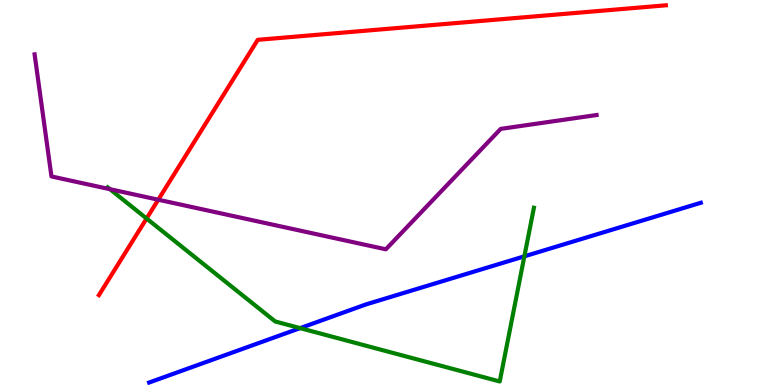[{'lines': ['blue', 'red'], 'intersections': []}, {'lines': ['green', 'red'], 'intersections': [{'x': 1.89, 'y': 4.32}]}, {'lines': ['purple', 'red'], 'intersections': [{'x': 2.04, 'y': 4.81}]}, {'lines': ['blue', 'green'], 'intersections': [{'x': 3.87, 'y': 1.48}, {'x': 6.77, 'y': 3.34}]}, {'lines': ['blue', 'purple'], 'intersections': []}, {'lines': ['green', 'purple'], 'intersections': [{'x': 1.42, 'y': 5.09}]}]